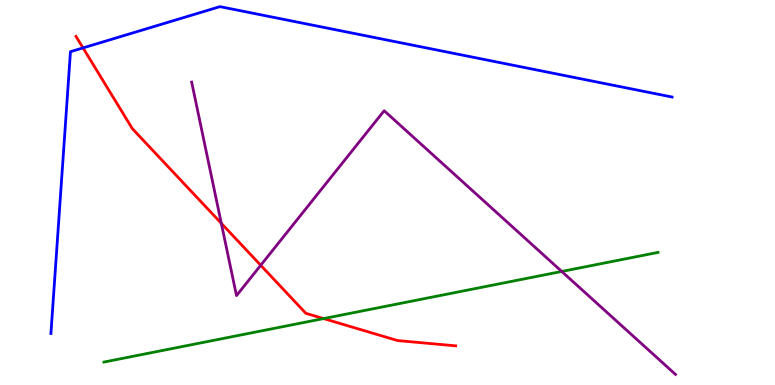[{'lines': ['blue', 'red'], 'intersections': [{'x': 1.07, 'y': 8.76}]}, {'lines': ['green', 'red'], 'intersections': [{'x': 4.18, 'y': 1.72}]}, {'lines': ['purple', 'red'], 'intersections': [{'x': 2.86, 'y': 4.2}, {'x': 3.36, 'y': 3.11}]}, {'lines': ['blue', 'green'], 'intersections': []}, {'lines': ['blue', 'purple'], 'intersections': []}, {'lines': ['green', 'purple'], 'intersections': [{'x': 7.25, 'y': 2.95}]}]